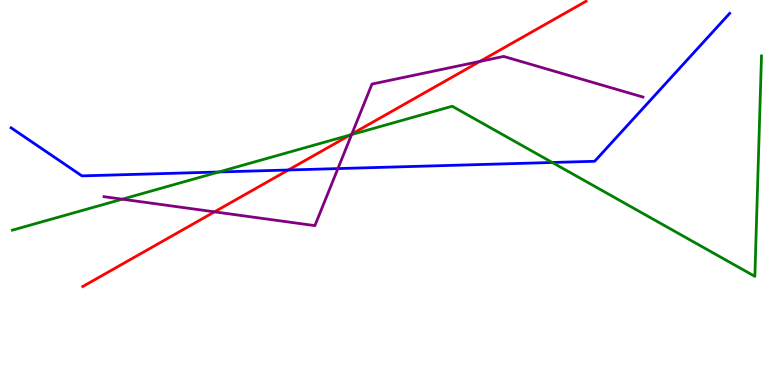[{'lines': ['blue', 'red'], 'intersections': [{'x': 3.72, 'y': 5.58}]}, {'lines': ['green', 'red'], 'intersections': [{'x': 4.52, 'y': 6.49}]}, {'lines': ['purple', 'red'], 'intersections': [{'x': 2.77, 'y': 4.5}, {'x': 4.54, 'y': 6.52}, {'x': 6.19, 'y': 8.41}]}, {'lines': ['blue', 'green'], 'intersections': [{'x': 2.82, 'y': 5.53}, {'x': 7.13, 'y': 5.78}]}, {'lines': ['blue', 'purple'], 'intersections': [{'x': 4.36, 'y': 5.62}]}, {'lines': ['green', 'purple'], 'intersections': [{'x': 1.58, 'y': 4.83}, {'x': 4.54, 'y': 6.5}]}]